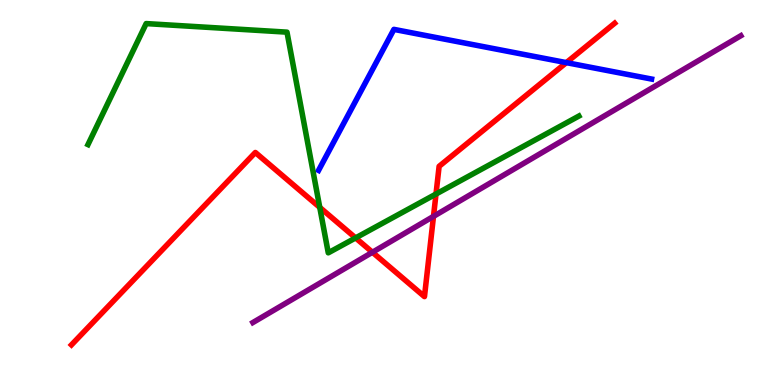[{'lines': ['blue', 'red'], 'intersections': [{'x': 7.31, 'y': 8.37}]}, {'lines': ['green', 'red'], 'intersections': [{'x': 4.13, 'y': 4.61}, {'x': 4.59, 'y': 3.82}, {'x': 5.63, 'y': 4.96}]}, {'lines': ['purple', 'red'], 'intersections': [{'x': 4.81, 'y': 3.45}, {'x': 5.59, 'y': 4.38}]}, {'lines': ['blue', 'green'], 'intersections': []}, {'lines': ['blue', 'purple'], 'intersections': []}, {'lines': ['green', 'purple'], 'intersections': []}]